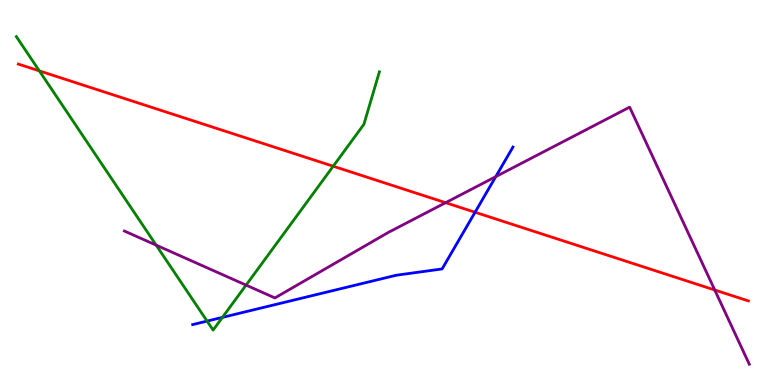[{'lines': ['blue', 'red'], 'intersections': [{'x': 6.13, 'y': 4.49}]}, {'lines': ['green', 'red'], 'intersections': [{'x': 0.508, 'y': 8.16}, {'x': 4.3, 'y': 5.68}]}, {'lines': ['purple', 'red'], 'intersections': [{'x': 5.75, 'y': 4.74}, {'x': 9.22, 'y': 2.47}]}, {'lines': ['blue', 'green'], 'intersections': [{'x': 2.67, 'y': 1.66}, {'x': 2.87, 'y': 1.76}]}, {'lines': ['blue', 'purple'], 'intersections': [{'x': 6.4, 'y': 5.41}]}, {'lines': ['green', 'purple'], 'intersections': [{'x': 2.01, 'y': 3.63}, {'x': 3.18, 'y': 2.59}]}]